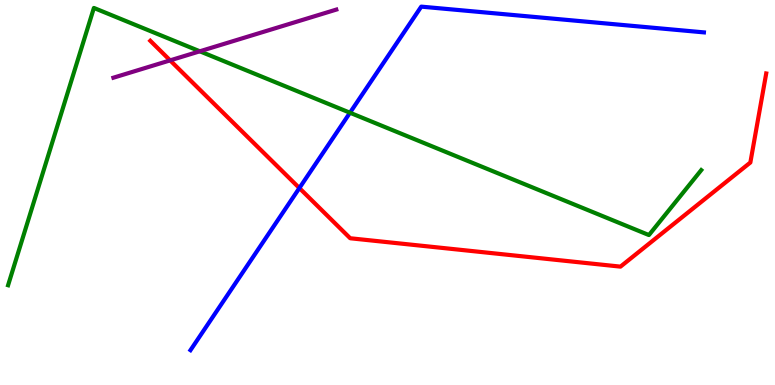[{'lines': ['blue', 'red'], 'intersections': [{'x': 3.86, 'y': 5.12}]}, {'lines': ['green', 'red'], 'intersections': []}, {'lines': ['purple', 'red'], 'intersections': [{'x': 2.2, 'y': 8.43}]}, {'lines': ['blue', 'green'], 'intersections': [{'x': 4.52, 'y': 7.07}]}, {'lines': ['blue', 'purple'], 'intersections': []}, {'lines': ['green', 'purple'], 'intersections': [{'x': 2.58, 'y': 8.67}]}]